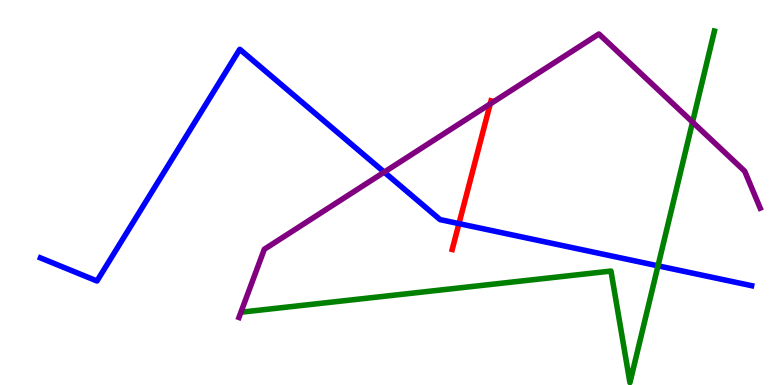[{'lines': ['blue', 'red'], 'intersections': [{'x': 5.92, 'y': 4.19}]}, {'lines': ['green', 'red'], 'intersections': []}, {'lines': ['purple', 'red'], 'intersections': [{'x': 6.33, 'y': 7.3}]}, {'lines': ['blue', 'green'], 'intersections': [{'x': 8.49, 'y': 3.1}]}, {'lines': ['blue', 'purple'], 'intersections': [{'x': 4.96, 'y': 5.53}]}, {'lines': ['green', 'purple'], 'intersections': [{'x': 8.94, 'y': 6.83}]}]